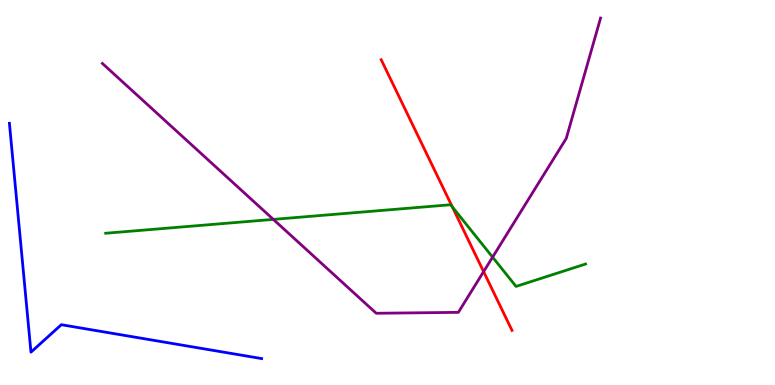[{'lines': ['blue', 'red'], 'intersections': []}, {'lines': ['green', 'red'], 'intersections': [{'x': 5.84, 'y': 4.63}]}, {'lines': ['purple', 'red'], 'intersections': [{'x': 6.24, 'y': 2.94}]}, {'lines': ['blue', 'green'], 'intersections': []}, {'lines': ['blue', 'purple'], 'intersections': []}, {'lines': ['green', 'purple'], 'intersections': [{'x': 3.53, 'y': 4.3}, {'x': 6.36, 'y': 3.32}]}]